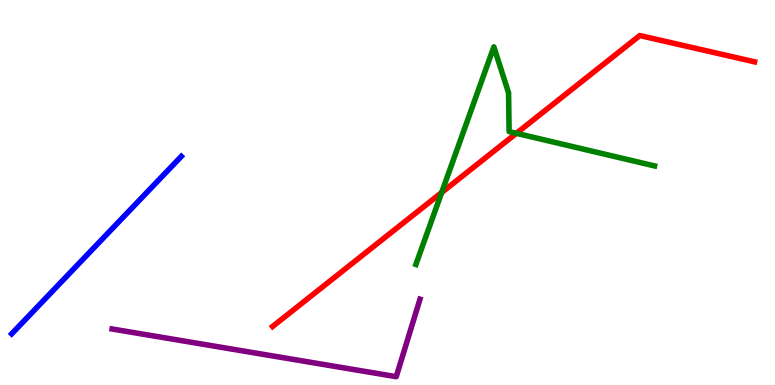[{'lines': ['blue', 'red'], 'intersections': []}, {'lines': ['green', 'red'], 'intersections': [{'x': 5.7, 'y': 5.0}, {'x': 6.66, 'y': 6.54}]}, {'lines': ['purple', 'red'], 'intersections': []}, {'lines': ['blue', 'green'], 'intersections': []}, {'lines': ['blue', 'purple'], 'intersections': []}, {'lines': ['green', 'purple'], 'intersections': []}]